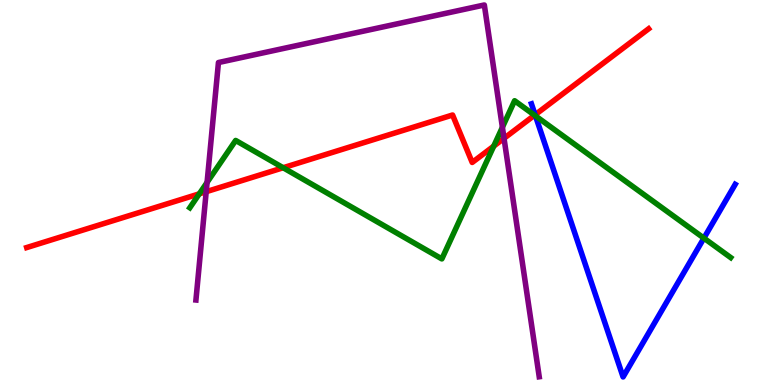[{'lines': ['blue', 'red'], 'intersections': [{'x': 6.9, 'y': 7.02}]}, {'lines': ['green', 'red'], 'intersections': [{'x': 2.57, 'y': 4.97}, {'x': 3.65, 'y': 5.64}, {'x': 6.37, 'y': 6.2}, {'x': 6.9, 'y': 7.01}]}, {'lines': ['purple', 'red'], 'intersections': [{'x': 2.66, 'y': 5.02}, {'x': 6.5, 'y': 6.41}]}, {'lines': ['blue', 'green'], 'intersections': [{'x': 6.91, 'y': 6.99}, {'x': 9.08, 'y': 3.81}]}, {'lines': ['blue', 'purple'], 'intersections': []}, {'lines': ['green', 'purple'], 'intersections': [{'x': 2.67, 'y': 5.26}, {'x': 6.48, 'y': 6.69}]}]